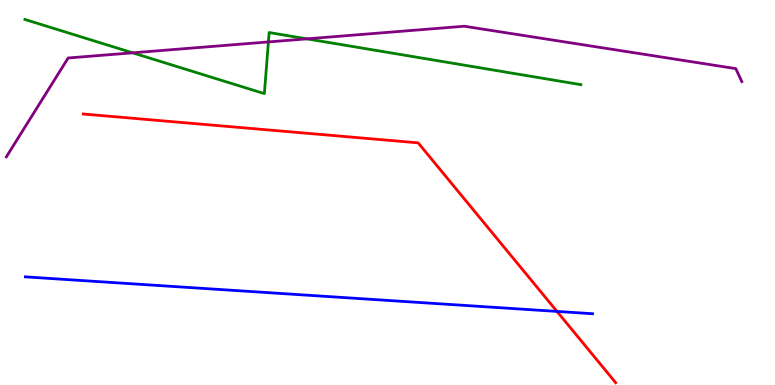[{'lines': ['blue', 'red'], 'intersections': [{'x': 7.19, 'y': 1.91}]}, {'lines': ['green', 'red'], 'intersections': []}, {'lines': ['purple', 'red'], 'intersections': []}, {'lines': ['blue', 'green'], 'intersections': []}, {'lines': ['blue', 'purple'], 'intersections': []}, {'lines': ['green', 'purple'], 'intersections': [{'x': 1.71, 'y': 8.63}, {'x': 3.46, 'y': 8.91}, {'x': 3.96, 'y': 8.99}]}]